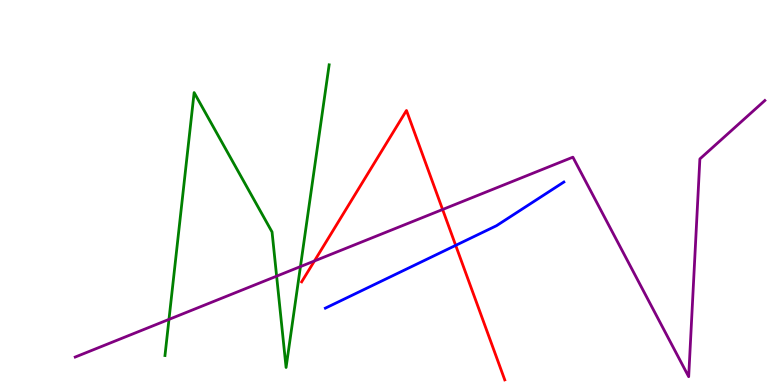[{'lines': ['blue', 'red'], 'intersections': [{'x': 5.88, 'y': 3.63}]}, {'lines': ['green', 'red'], 'intersections': []}, {'lines': ['purple', 'red'], 'intersections': [{'x': 4.06, 'y': 3.22}, {'x': 5.71, 'y': 4.56}]}, {'lines': ['blue', 'green'], 'intersections': []}, {'lines': ['blue', 'purple'], 'intersections': []}, {'lines': ['green', 'purple'], 'intersections': [{'x': 2.18, 'y': 1.7}, {'x': 3.57, 'y': 2.83}, {'x': 3.88, 'y': 3.08}]}]